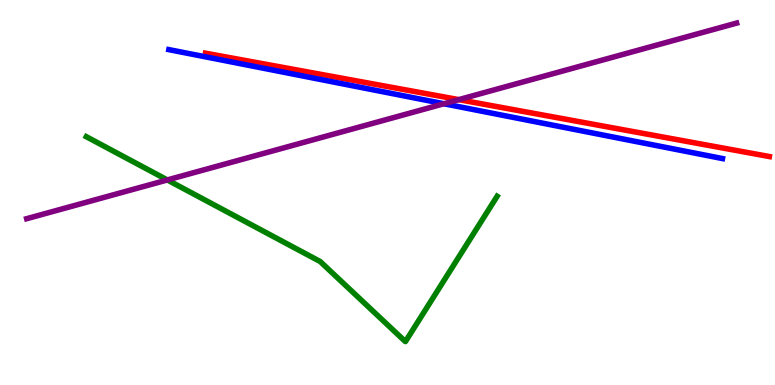[{'lines': ['blue', 'red'], 'intersections': []}, {'lines': ['green', 'red'], 'intersections': []}, {'lines': ['purple', 'red'], 'intersections': [{'x': 5.92, 'y': 7.41}]}, {'lines': ['blue', 'green'], 'intersections': []}, {'lines': ['blue', 'purple'], 'intersections': [{'x': 5.73, 'y': 7.31}]}, {'lines': ['green', 'purple'], 'intersections': [{'x': 2.16, 'y': 5.33}]}]